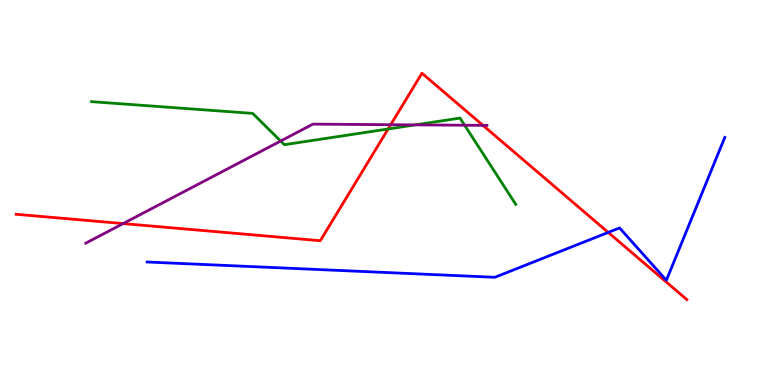[{'lines': ['blue', 'red'], 'intersections': [{'x': 7.85, 'y': 3.96}]}, {'lines': ['green', 'red'], 'intersections': [{'x': 5.01, 'y': 6.65}]}, {'lines': ['purple', 'red'], 'intersections': [{'x': 1.59, 'y': 4.19}, {'x': 5.04, 'y': 6.76}, {'x': 6.23, 'y': 6.74}]}, {'lines': ['blue', 'green'], 'intersections': []}, {'lines': ['blue', 'purple'], 'intersections': []}, {'lines': ['green', 'purple'], 'intersections': [{'x': 3.62, 'y': 6.34}, {'x': 5.36, 'y': 6.76}, {'x': 6.0, 'y': 6.75}]}]